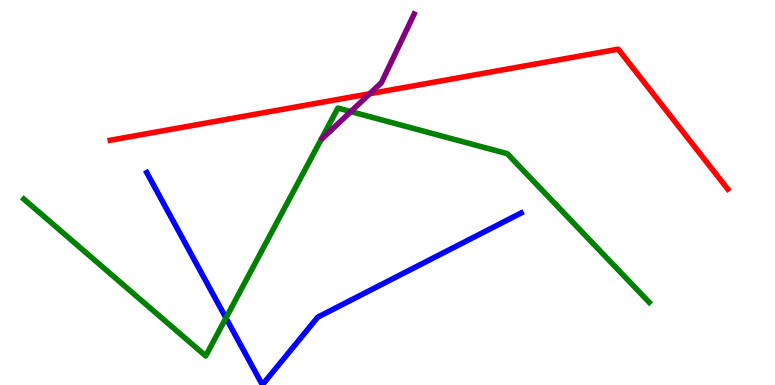[{'lines': ['blue', 'red'], 'intersections': []}, {'lines': ['green', 'red'], 'intersections': []}, {'lines': ['purple', 'red'], 'intersections': [{'x': 4.77, 'y': 7.57}]}, {'lines': ['blue', 'green'], 'intersections': [{'x': 2.92, 'y': 1.74}]}, {'lines': ['blue', 'purple'], 'intersections': []}, {'lines': ['green', 'purple'], 'intersections': [{'x': 4.53, 'y': 7.1}]}]